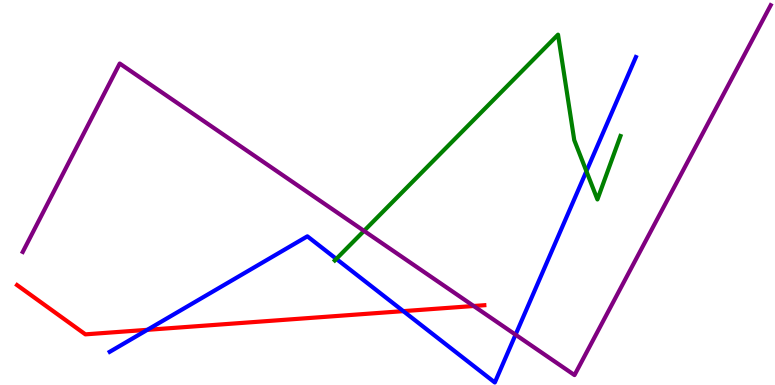[{'lines': ['blue', 'red'], 'intersections': [{'x': 1.9, 'y': 1.43}, {'x': 5.2, 'y': 1.92}]}, {'lines': ['green', 'red'], 'intersections': []}, {'lines': ['purple', 'red'], 'intersections': [{'x': 6.11, 'y': 2.05}]}, {'lines': ['blue', 'green'], 'intersections': [{'x': 4.34, 'y': 3.28}, {'x': 7.57, 'y': 5.55}]}, {'lines': ['blue', 'purple'], 'intersections': [{'x': 6.65, 'y': 1.31}]}, {'lines': ['green', 'purple'], 'intersections': [{'x': 4.7, 'y': 4.0}]}]